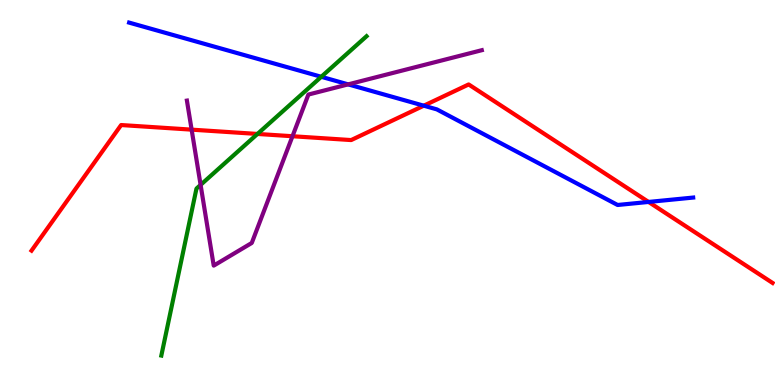[{'lines': ['blue', 'red'], 'intersections': [{'x': 5.47, 'y': 7.25}, {'x': 8.37, 'y': 4.75}]}, {'lines': ['green', 'red'], 'intersections': [{'x': 3.32, 'y': 6.52}]}, {'lines': ['purple', 'red'], 'intersections': [{'x': 2.47, 'y': 6.63}, {'x': 3.77, 'y': 6.46}]}, {'lines': ['blue', 'green'], 'intersections': [{'x': 4.15, 'y': 8.01}]}, {'lines': ['blue', 'purple'], 'intersections': [{'x': 4.49, 'y': 7.81}]}, {'lines': ['green', 'purple'], 'intersections': [{'x': 2.59, 'y': 5.2}]}]